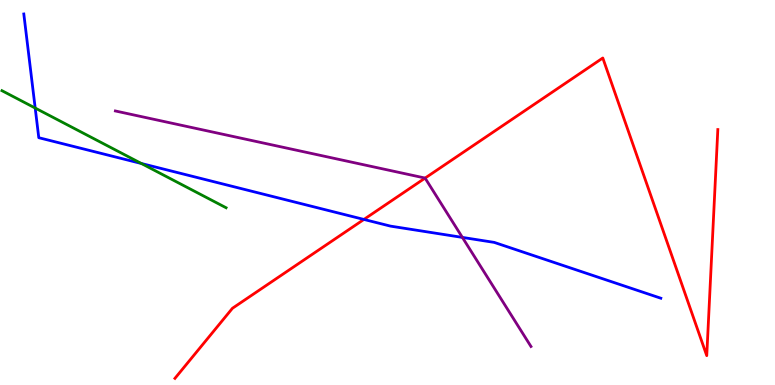[{'lines': ['blue', 'red'], 'intersections': [{'x': 4.7, 'y': 4.3}]}, {'lines': ['green', 'red'], 'intersections': []}, {'lines': ['purple', 'red'], 'intersections': [{'x': 5.49, 'y': 5.37}]}, {'lines': ['blue', 'green'], 'intersections': [{'x': 0.454, 'y': 7.19}, {'x': 1.82, 'y': 5.75}]}, {'lines': ['blue', 'purple'], 'intersections': [{'x': 5.97, 'y': 3.83}]}, {'lines': ['green', 'purple'], 'intersections': []}]